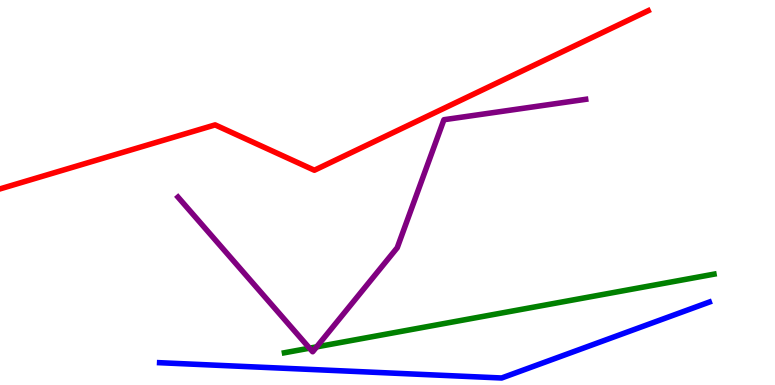[{'lines': ['blue', 'red'], 'intersections': []}, {'lines': ['green', 'red'], 'intersections': []}, {'lines': ['purple', 'red'], 'intersections': []}, {'lines': ['blue', 'green'], 'intersections': []}, {'lines': ['blue', 'purple'], 'intersections': []}, {'lines': ['green', 'purple'], 'intersections': [{'x': 3.99, 'y': 0.957}, {'x': 4.09, 'y': 0.99}]}]